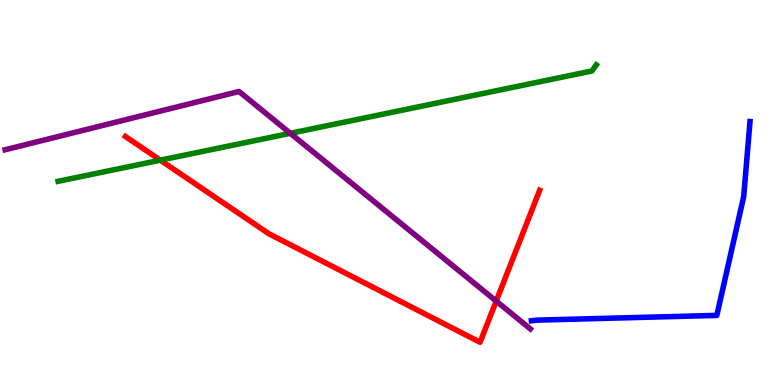[{'lines': ['blue', 'red'], 'intersections': []}, {'lines': ['green', 'red'], 'intersections': [{'x': 2.07, 'y': 5.84}]}, {'lines': ['purple', 'red'], 'intersections': [{'x': 6.4, 'y': 2.18}]}, {'lines': ['blue', 'green'], 'intersections': []}, {'lines': ['blue', 'purple'], 'intersections': []}, {'lines': ['green', 'purple'], 'intersections': [{'x': 3.75, 'y': 6.54}]}]